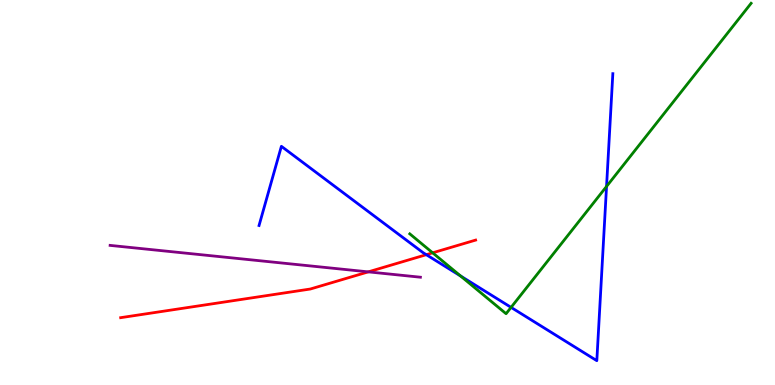[{'lines': ['blue', 'red'], 'intersections': [{'x': 5.5, 'y': 3.38}]}, {'lines': ['green', 'red'], 'intersections': [{'x': 5.58, 'y': 3.43}]}, {'lines': ['purple', 'red'], 'intersections': [{'x': 4.75, 'y': 2.94}]}, {'lines': ['blue', 'green'], 'intersections': [{'x': 5.94, 'y': 2.83}, {'x': 6.59, 'y': 2.02}, {'x': 7.83, 'y': 5.16}]}, {'lines': ['blue', 'purple'], 'intersections': []}, {'lines': ['green', 'purple'], 'intersections': []}]